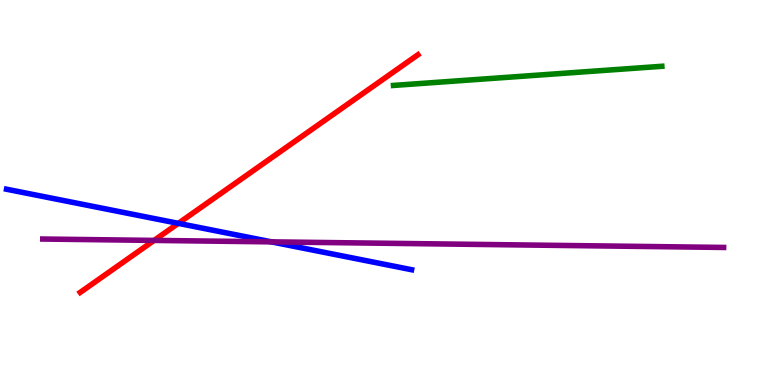[{'lines': ['blue', 'red'], 'intersections': [{'x': 2.3, 'y': 4.2}]}, {'lines': ['green', 'red'], 'intersections': []}, {'lines': ['purple', 'red'], 'intersections': [{'x': 1.99, 'y': 3.76}]}, {'lines': ['blue', 'green'], 'intersections': []}, {'lines': ['blue', 'purple'], 'intersections': [{'x': 3.5, 'y': 3.72}]}, {'lines': ['green', 'purple'], 'intersections': []}]